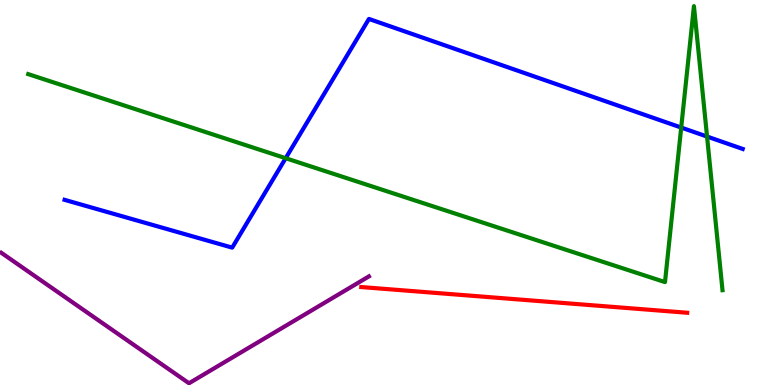[{'lines': ['blue', 'red'], 'intersections': []}, {'lines': ['green', 'red'], 'intersections': []}, {'lines': ['purple', 'red'], 'intersections': []}, {'lines': ['blue', 'green'], 'intersections': [{'x': 3.69, 'y': 5.89}, {'x': 8.79, 'y': 6.69}, {'x': 9.12, 'y': 6.45}]}, {'lines': ['blue', 'purple'], 'intersections': []}, {'lines': ['green', 'purple'], 'intersections': []}]